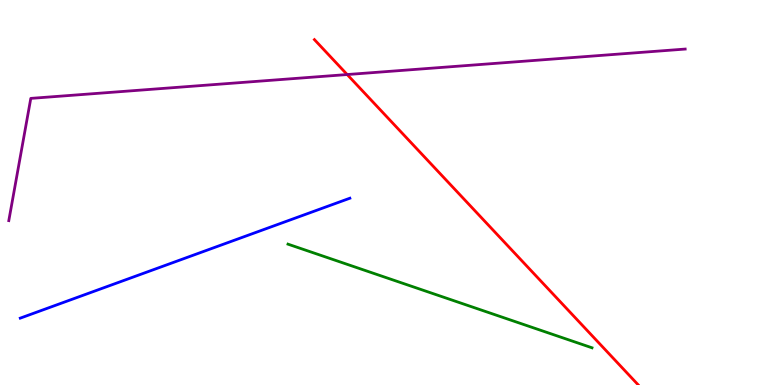[{'lines': ['blue', 'red'], 'intersections': []}, {'lines': ['green', 'red'], 'intersections': []}, {'lines': ['purple', 'red'], 'intersections': [{'x': 4.48, 'y': 8.06}]}, {'lines': ['blue', 'green'], 'intersections': []}, {'lines': ['blue', 'purple'], 'intersections': []}, {'lines': ['green', 'purple'], 'intersections': []}]